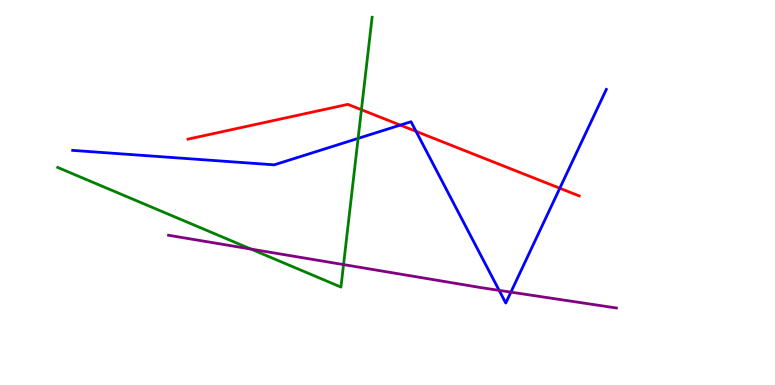[{'lines': ['blue', 'red'], 'intersections': [{'x': 5.16, 'y': 6.75}, {'x': 5.37, 'y': 6.59}, {'x': 7.22, 'y': 5.11}]}, {'lines': ['green', 'red'], 'intersections': [{'x': 4.66, 'y': 7.15}]}, {'lines': ['purple', 'red'], 'intersections': []}, {'lines': ['blue', 'green'], 'intersections': [{'x': 4.62, 'y': 6.41}]}, {'lines': ['blue', 'purple'], 'intersections': [{'x': 6.44, 'y': 2.46}, {'x': 6.59, 'y': 2.41}]}, {'lines': ['green', 'purple'], 'intersections': [{'x': 3.24, 'y': 3.53}, {'x': 4.43, 'y': 3.13}]}]